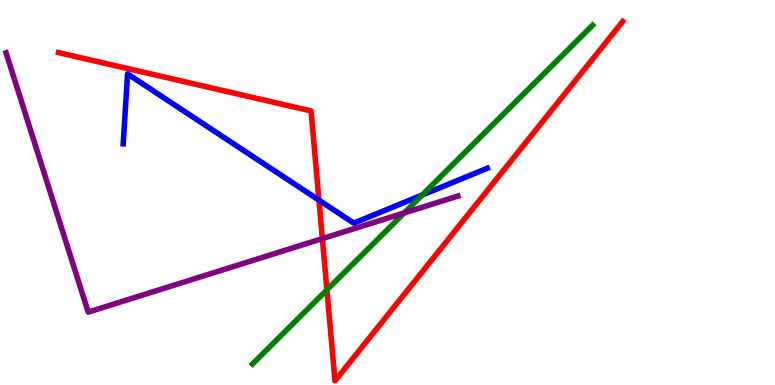[{'lines': ['blue', 'red'], 'intersections': [{'x': 4.12, 'y': 4.8}]}, {'lines': ['green', 'red'], 'intersections': [{'x': 4.22, 'y': 2.47}]}, {'lines': ['purple', 'red'], 'intersections': [{'x': 4.16, 'y': 3.8}]}, {'lines': ['blue', 'green'], 'intersections': [{'x': 5.45, 'y': 4.93}]}, {'lines': ['blue', 'purple'], 'intersections': []}, {'lines': ['green', 'purple'], 'intersections': [{'x': 5.22, 'y': 4.47}]}]